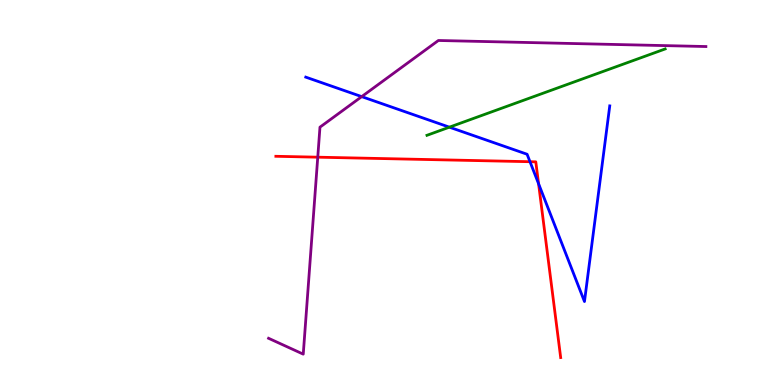[{'lines': ['blue', 'red'], 'intersections': [{'x': 6.84, 'y': 5.8}, {'x': 6.95, 'y': 5.23}]}, {'lines': ['green', 'red'], 'intersections': []}, {'lines': ['purple', 'red'], 'intersections': [{'x': 4.1, 'y': 5.92}]}, {'lines': ['blue', 'green'], 'intersections': [{'x': 5.8, 'y': 6.7}]}, {'lines': ['blue', 'purple'], 'intersections': [{'x': 4.67, 'y': 7.49}]}, {'lines': ['green', 'purple'], 'intersections': []}]